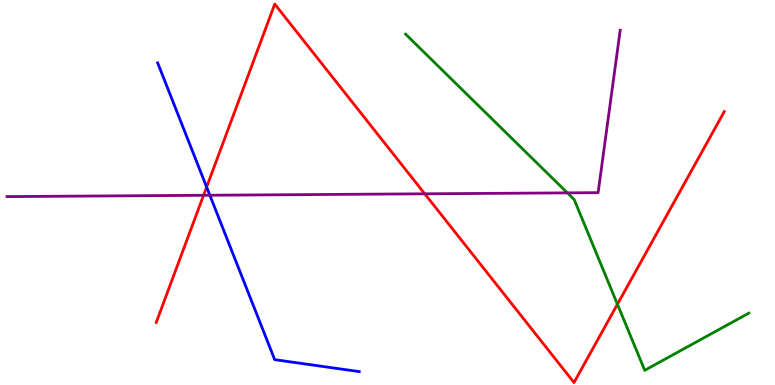[{'lines': ['blue', 'red'], 'intersections': [{'x': 2.67, 'y': 5.14}]}, {'lines': ['green', 'red'], 'intersections': [{'x': 7.97, 'y': 2.1}]}, {'lines': ['purple', 'red'], 'intersections': [{'x': 2.63, 'y': 4.93}, {'x': 5.48, 'y': 4.97}]}, {'lines': ['blue', 'green'], 'intersections': []}, {'lines': ['blue', 'purple'], 'intersections': [{'x': 2.71, 'y': 4.93}]}, {'lines': ['green', 'purple'], 'intersections': [{'x': 7.32, 'y': 4.99}]}]